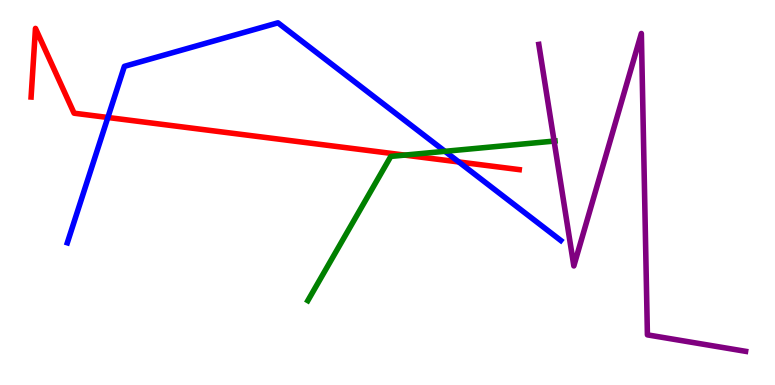[{'lines': ['blue', 'red'], 'intersections': [{'x': 1.39, 'y': 6.95}, {'x': 5.92, 'y': 5.79}]}, {'lines': ['green', 'red'], 'intersections': [{'x': 5.22, 'y': 5.97}]}, {'lines': ['purple', 'red'], 'intersections': []}, {'lines': ['blue', 'green'], 'intersections': [{'x': 5.74, 'y': 6.07}]}, {'lines': ['blue', 'purple'], 'intersections': []}, {'lines': ['green', 'purple'], 'intersections': [{'x': 7.15, 'y': 6.34}]}]